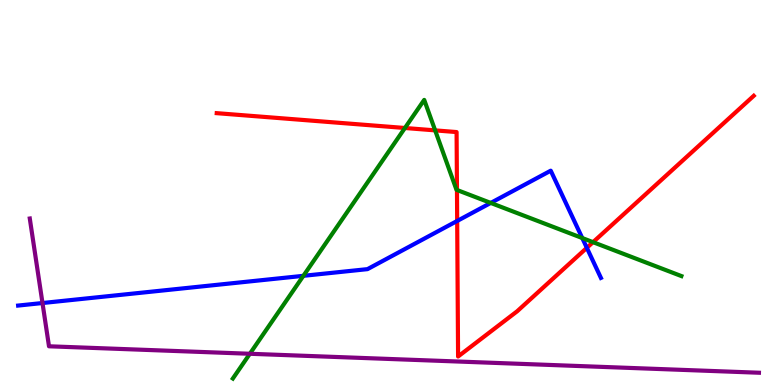[{'lines': ['blue', 'red'], 'intersections': [{'x': 5.9, 'y': 4.26}, {'x': 7.57, 'y': 3.56}]}, {'lines': ['green', 'red'], 'intersections': [{'x': 5.22, 'y': 6.68}, {'x': 5.61, 'y': 6.61}, {'x': 5.9, 'y': 5.07}, {'x': 7.65, 'y': 3.71}]}, {'lines': ['purple', 'red'], 'intersections': []}, {'lines': ['blue', 'green'], 'intersections': [{'x': 3.91, 'y': 2.84}, {'x': 6.33, 'y': 4.73}, {'x': 7.51, 'y': 3.82}]}, {'lines': ['blue', 'purple'], 'intersections': [{'x': 0.548, 'y': 2.13}]}, {'lines': ['green', 'purple'], 'intersections': [{'x': 3.22, 'y': 0.811}]}]